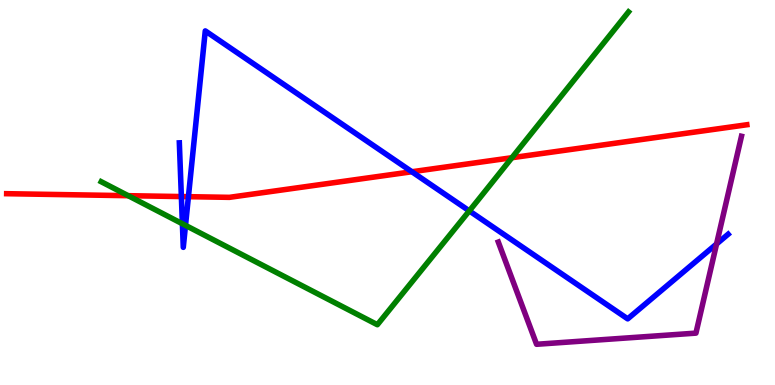[{'lines': ['blue', 'red'], 'intersections': [{'x': 2.34, 'y': 4.89}, {'x': 2.43, 'y': 4.89}, {'x': 5.31, 'y': 5.54}]}, {'lines': ['green', 'red'], 'intersections': [{'x': 1.65, 'y': 4.92}, {'x': 6.61, 'y': 5.9}]}, {'lines': ['purple', 'red'], 'intersections': []}, {'lines': ['blue', 'green'], 'intersections': [{'x': 2.35, 'y': 4.19}, {'x': 2.39, 'y': 4.15}, {'x': 6.06, 'y': 4.52}]}, {'lines': ['blue', 'purple'], 'intersections': [{'x': 9.25, 'y': 3.66}]}, {'lines': ['green', 'purple'], 'intersections': []}]